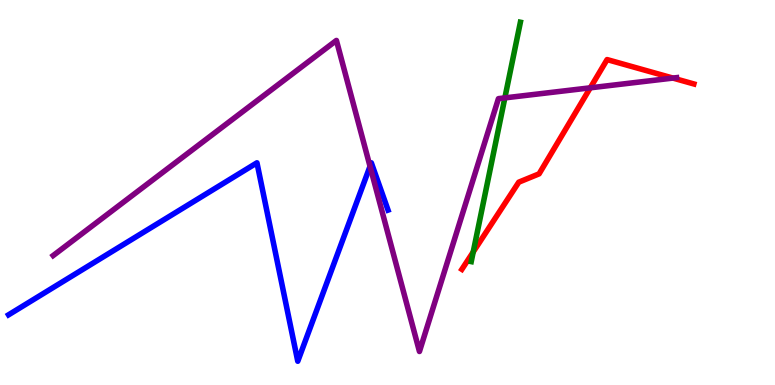[{'lines': ['blue', 'red'], 'intersections': []}, {'lines': ['green', 'red'], 'intersections': [{'x': 6.11, 'y': 3.46}]}, {'lines': ['purple', 'red'], 'intersections': [{'x': 7.62, 'y': 7.72}, {'x': 8.68, 'y': 7.97}]}, {'lines': ['blue', 'green'], 'intersections': []}, {'lines': ['blue', 'purple'], 'intersections': [{'x': 4.77, 'y': 5.68}]}, {'lines': ['green', 'purple'], 'intersections': [{'x': 6.51, 'y': 7.46}]}]